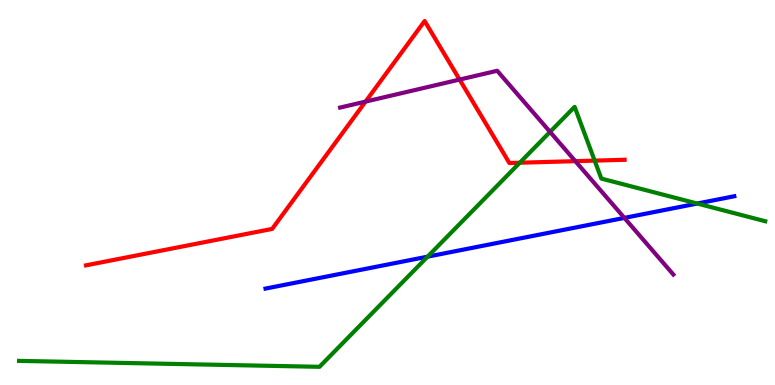[{'lines': ['blue', 'red'], 'intersections': []}, {'lines': ['green', 'red'], 'intersections': [{'x': 6.71, 'y': 5.77}, {'x': 7.67, 'y': 5.83}]}, {'lines': ['purple', 'red'], 'intersections': [{'x': 4.72, 'y': 7.36}, {'x': 5.93, 'y': 7.93}, {'x': 7.42, 'y': 5.81}]}, {'lines': ['blue', 'green'], 'intersections': [{'x': 5.52, 'y': 3.33}, {'x': 9.0, 'y': 4.71}]}, {'lines': ['blue', 'purple'], 'intersections': [{'x': 8.06, 'y': 4.34}]}, {'lines': ['green', 'purple'], 'intersections': [{'x': 7.1, 'y': 6.57}]}]